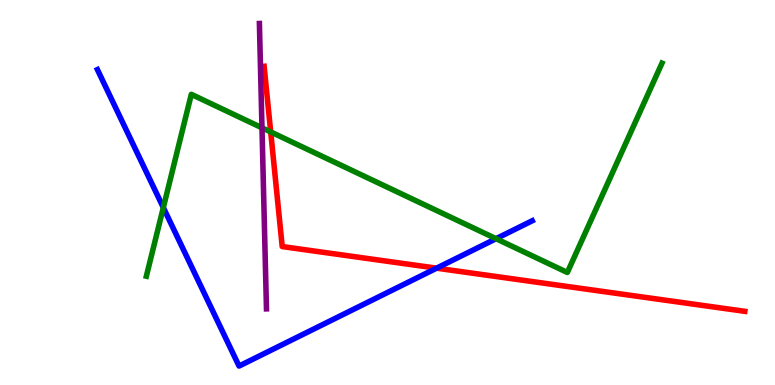[{'lines': ['blue', 'red'], 'intersections': [{'x': 5.63, 'y': 3.03}]}, {'lines': ['green', 'red'], 'intersections': [{'x': 3.49, 'y': 6.57}]}, {'lines': ['purple', 'red'], 'intersections': []}, {'lines': ['blue', 'green'], 'intersections': [{'x': 2.11, 'y': 4.61}, {'x': 6.4, 'y': 3.8}]}, {'lines': ['blue', 'purple'], 'intersections': []}, {'lines': ['green', 'purple'], 'intersections': [{'x': 3.38, 'y': 6.68}]}]